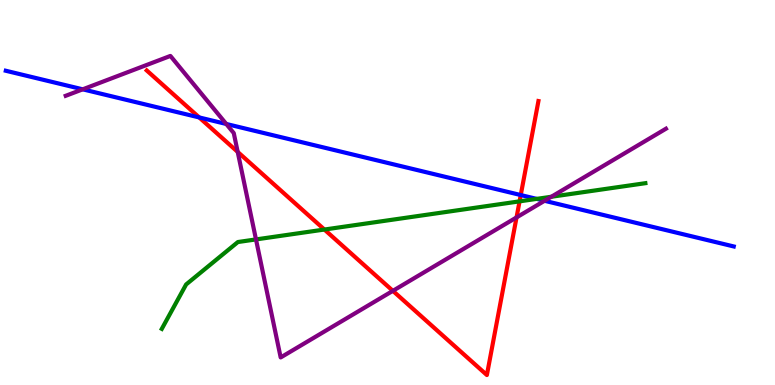[{'lines': ['blue', 'red'], 'intersections': [{'x': 2.57, 'y': 6.95}, {'x': 6.72, 'y': 4.93}]}, {'lines': ['green', 'red'], 'intersections': [{'x': 4.19, 'y': 4.04}, {'x': 6.7, 'y': 4.77}]}, {'lines': ['purple', 'red'], 'intersections': [{'x': 3.07, 'y': 6.05}, {'x': 5.07, 'y': 2.45}, {'x': 6.67, 'y': 4.35}]}, {'lines': ['blue', 'green'], 'intersections': [{'x': 6.92, 'y': 4.83}]}, {'lines': ['blue', 'purple'], 'intersections': [{'x': 1.07, 'y': 7.68}, {'x': 2.92, 'y': 6.78}, {'x': 7.03, 'y': 4.78}]}, {'lines': ['green', 'purple'], 'intersections': [{'x': 3.3, 'y': 3.78}, {'x': 7.11, 'y': 4.89}]}]